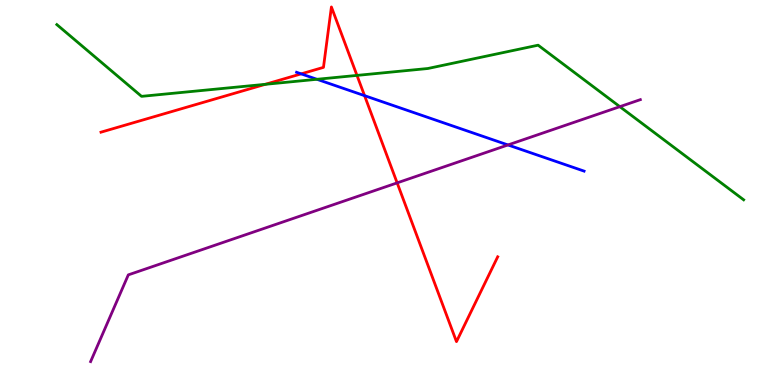[{'lines': ['blue', 'red'], 'intersections': [{'x': 3.89, 'y': 8.08}, {'x': 4.7, 'y': 7.52}]}, {'lines': ['green', 'red'], 'intersections': [{'x': 3.42, 'y': 7.81}, {'x': 4.61, 'y': 8.04}]}, {'lines': ['purple', 'red'], 'intersections': [{'x': 5.12, 'y': 5.25}]}, {'lines': ['blue', 'green'], 'intersections': [{'x': 4.09, 'y': 7.94}]}, {'lines': ['blue', 'purple'], 'intersections': [{'x': 6.55, 'y': 6.24}]}, {'lines': ['green', 'purple'], 'intersections': [{'x': 8.0, 'y': 7.23}]}]